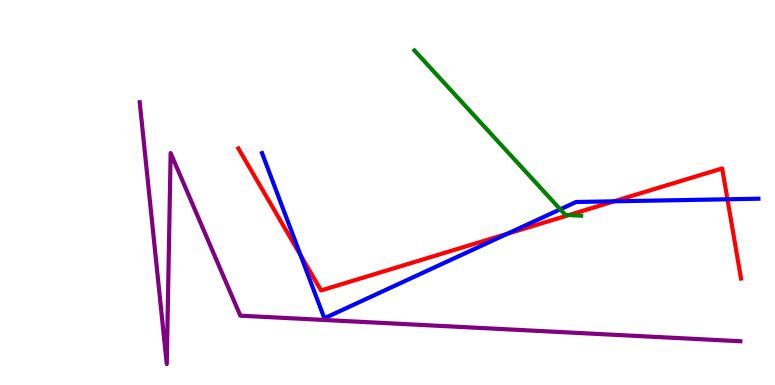[{'lines': ['blue', 'red'], 'intersections': [{'x': 3.88, 'y': 3.37}, {'x': 6.54, 'y': 3.93}, {'x': 7.92, 'y': 4.77}, {'x': 9.39, 'y': 4.82}]}, {'lines': ['green', 'red'], 'intersections': [{'x': 7.34, 'y': 4.41}]}, {'lines': ['purple', 'red'], 'intersections': []}, {'lines': ['blue', 'green'], 'intersections': [{'x': 7.23, 'y': 4.56}]}, {'lines': ['blue', 'purple'], 'intersections': []}, {'lines': ['green', 'purple'], 'intersections': []}]